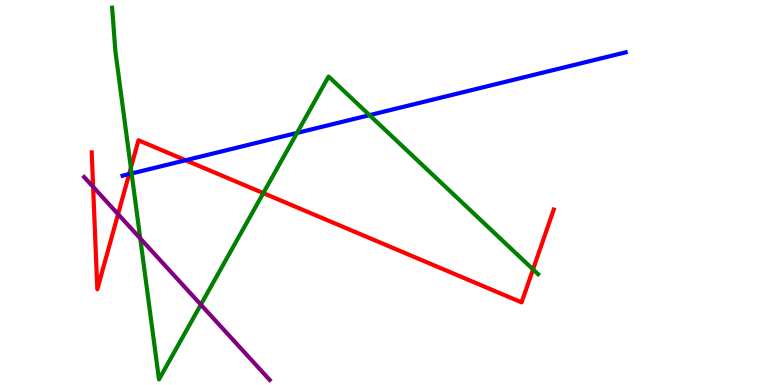[{'lines': ['blue', 'red'], 'intersections': [{'x': 1.67, 'y': 5.48}, {'x': 2.39, 'y': 5.84}]}, {'lines': ['green', 'red'], 'intersections': [{'x': 1.69, 'y': 5.64}, {'x': 3.4, 'y': 4.98}, {'x': 6.88, 'y': 3.0}]}, {'lines': ['purple', 'red'], 'intersections': [{'x': 1.2, 'y': 5.15}, {'x': 1.52, 'y': 4.44}]}, {'lines': ['blue', 'green'], 'intersections': [{'x': 1.7, 'y': 5.49}, {'x': 3.83, 'y': 6.55}, {'x': 4.77, 'y': 7.01}]}, {'lines': ['blue', 'purple'], 'intersections': []}, {'lines': ['green', 'purple'], 'intersections': [{'x': 1.81, 'y': 3.81}, {'x': 2.59, 'y': 2.09}]}]